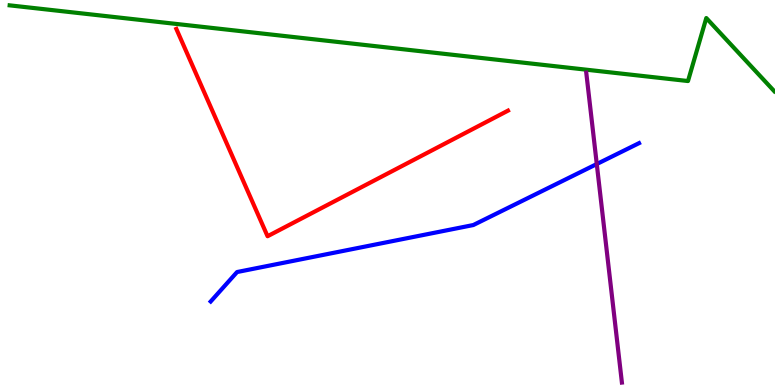[{'lines': ['blue', 'red'], 'intersections': []}, {'lines': ['green', 'red'], 'intersections': []}, {'lines': ['purple', 'red'], 'intersections': []}, {'lines': ['blue', 'green'], 'intersections': []}, {'lines': ['blue', 'purple'], 'intersections': [{'x': 7.7, 'y': 5.74}]}, {'lines': ['green', 'purple'], 'intersections': []}]